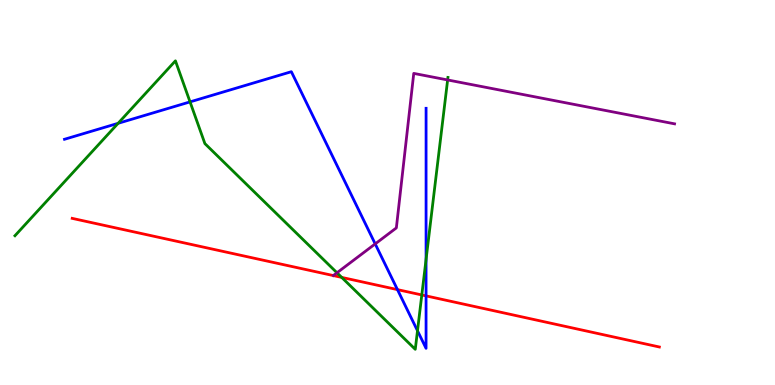[{'lines': ['blue', 'red'], 'intersections': [{'x': 5.13, 'y': 2.48}, {'x': 5.5, 'y': 2.31}]}, {'lines': ['green', 'red'], 'intersections': [{'x': 4.41, 'y': 2.79}, {'x': 5.44, 'y': 2.34}]}, {'lines': ['purple', 'red'], 'intersections': []}, {'lines': ['blue', 'green'], 'intersections': [{'x': 1.52, 'y': 6.8}, {'x': 2.45, 'y': 7.35}, {'x': 5.39, 'y': 1.41}, {'x': 5.5, 'y': 3.26}]}, {'lines': ['blue', 'purple'], 'intersections': [{'x': 4.84, 'y': 3.67}]}, {'lines': ['green', 'purple'], 'intersections': [{'x': 4.35, 'y': 2.92}, {'x': 5.78, 'y': 7.92}]}]